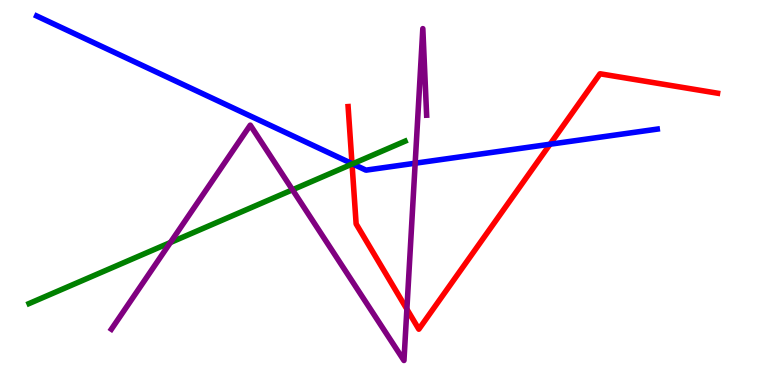[{'lines': ['blue', 'red'], 'intersections': [{'x': 4.54, 'y': 5.75}, {'x': 7.1, 'y': 6.25}]}, {'lines': ['green', 'red'], 'intersections': [{'x': 4.54, 'y': 5.74}]}, {'lines': ['purple', 'red'], 'intersections': [{'x': 5.25, 'y': 1.97}]}, {'lines': ['blue', 'green'], 'intersections': [{'x': 4.55, 'y': 5.74}]}, {'lines': ['blue', 'purple'], 'intersections': [{'x': 5.36, 'y': 5.76}]}, {'lines': ['green', 'purple'], 'intersections': [{'x': 2.2, 'y': 3.7}, {'x': 3.77, 'y': 5.07}]}]